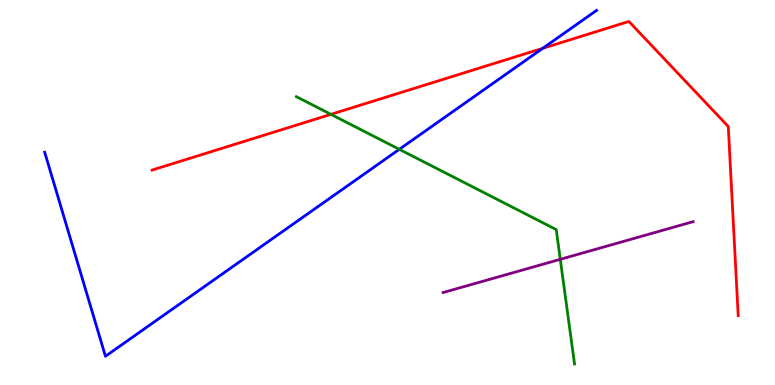[{'lines': ['blue', 'red'], 'intersections': [{'x': 7.0, 'y': 8.74}]}, {'lines': ['green', 'red'], 'intersections': [{'x': 4.27, 'y': 7.03}]}, {'lines': ['purple', 'red'], 'intersections': []}, {'lines': ['blue', 'green'], 'intersections': [{'x': 5.15, 'y': 6.12}]}, {'lines': ['blue', 'purple'], 'intersections': []}, {'lines': ['green', 'purple'], 'intersections': [{'x': 7.23, 'y': 3.26}]}]